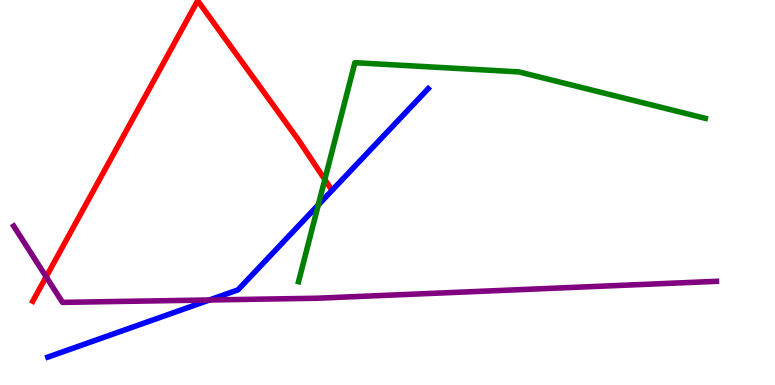[{'lines': ['blue', 'red'], 'intersections': []}, {'lines': ['green', 'red'], 'intersections': [{'x': 4.19, 'y': 5.34}]}, {'lines': ['purple', 'red'], 'intersections': [{'x': 0.596, 'y': 2.81}]}, {'lines': ['blue', 'green'], 'intersections': [{'x': 4.11, 'y': 4.68}]}, {'lines': ['blue', 'purple'], 'intersections': [{'x': 2.7, 'y': 2.21}]}, {'lines': ['green', 'purple'], 'intersections': []}]